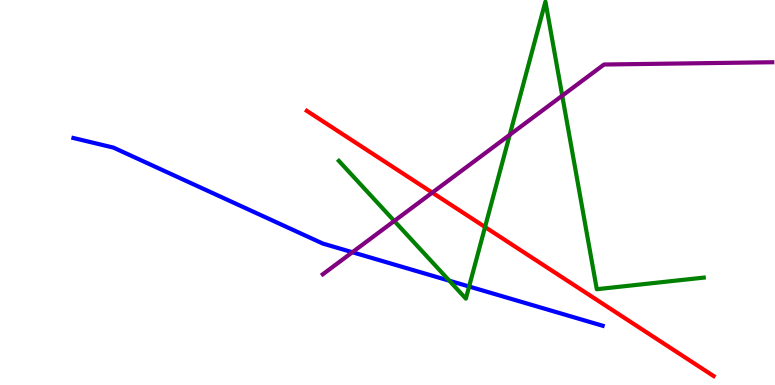[{'lines': ['blue', 'red'], 'intersections': []}, {'lines': ['green', 'red'], 'intersections': [{'x': 6.26, 'y': 4.1}]}, {'lines': ['purple', 'red'], 'intersections': [{'x': 5.58, 'y': 5.0}]}, {'lines': ['blue', 'green'], 'intersections': [{'x': 5.8, 'y': 2.71}, {'x': 6.05, 'y': 2.56}]}, {'lines': ['blue', 'purple'], 'intersections': [{'x': 4.55, 'y': 3.45}]}, {'lines': ['green', 'purple'], 'intersections': [{'x': 5.09, 'y': 4.26}, {'x': 6.58, 'y': 6.5}, {'x': 7.25, 'y': 7.51}]}]